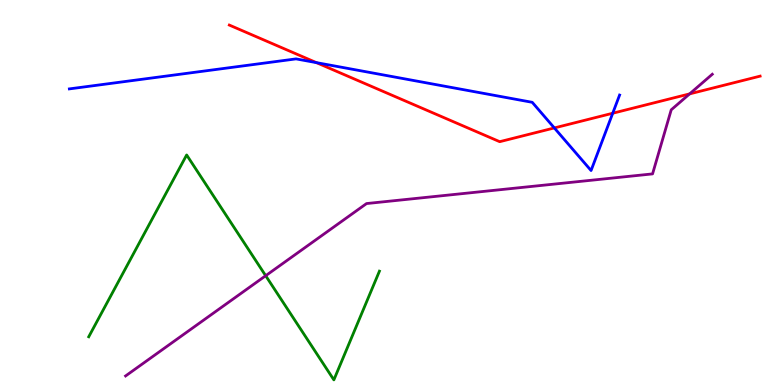[{'lines': ['blue', 'red'], 'intersections': [{'x': 4.08, 'y': 8.37}, {'x': 7.15, 'y': 6.68}, {'x': 7.91, 'y': 7.06}]}, {'lines': ['green', 'red'], 'intersections': []}, {'lines': ['purple', 'red'], 'intersections': [{'x': 8.9, 'y': 7.56}]}, {'lines': ['blue', 'green'], 'intersections': []}, {'lines': ['blue', 'purple'], 'intersections': []}, {'lines': ['green', 'purple'], 'intersections': [{'x': 3.43, 'y': 2.84}]}]